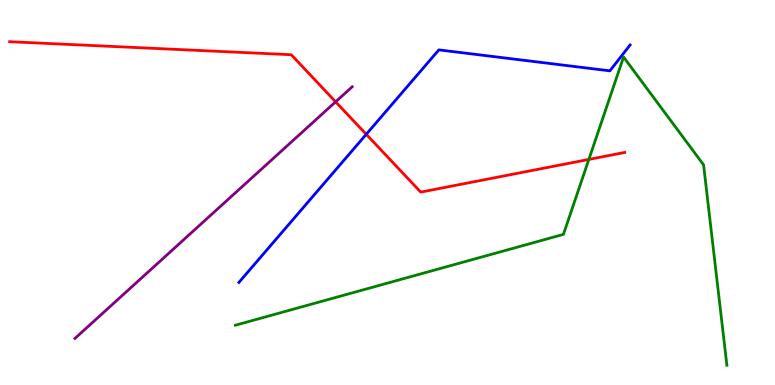[{'lines': ['blue', 'red'], 'intersections': [{'x': 4.73, 'y': 6.51}]}, {'lines': ['green', 'red'], 'intersections': [{'x': 7.6, 'y': 5.86}]}, {'lines': ['purple', 'red'], 'intersections': [{'x': 4.33, 'y': 7.36}]}, {'lines': ['blue', 'green'], 'intersections': []}, {'lines': ['blue', 'purple'], 'intersections': []}, {'lines': ['green', 'purple'], 'intersections': []}]